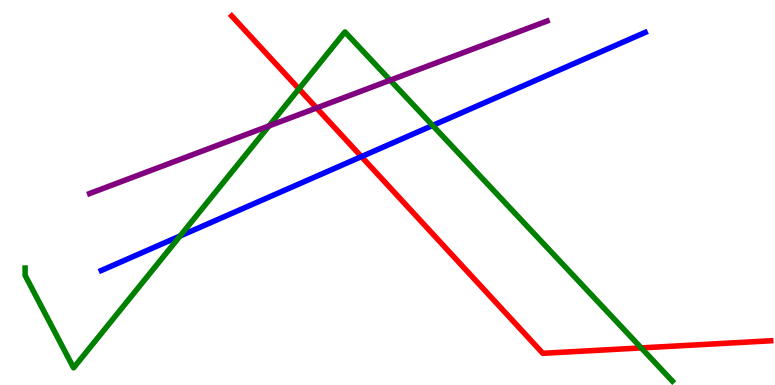[{'lines': ['blue', 'red'], 'intersections': [{'x': 4.66, 'y': 5.93}]}, {'lines': ['green', 'red'], 'intersections': [{'x': 3.86, 'y': 7.69}, {'x': 8.27, 'y': 0.963}]}, {'lines': ['purple', 'red'], 'intersections': [{'x': 4.08, 'y': 7.2}]}, {'lines': ['blue', 'green'], 'intersections': [{'x': 2.32, 'y': 3.87}, {'x': 5.58, 'y': 6.74}]}, {'lines': ['blue', 'purple'], 'intersections': []}, {'lines': ['green', 'purple'], 'intersections': [{'x': 3.47, 'y': 6.73}, {'x': 5.03, 'y': 7.92}]}]